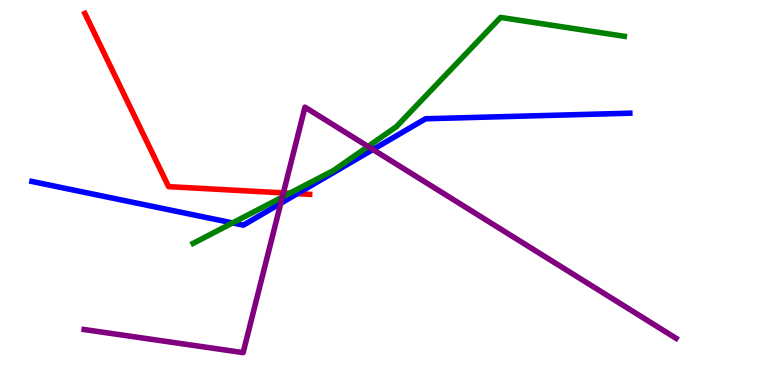[{'lines': ['blue', 'red'], 'intersections': [{'x': 3.84, 'y': 4.97}]}, {'lines': ['green', 'red'], 'intersections': [{'x': 3.74, 'y': 4.98}]}, {'lines': ['purple', 'red'], 'intersections': [{'x': 3.66, 'y': 4.99}]}, {'lines': ['blue', 'green'], 'intersections': [{'x': 3.0, 'y': 4.21}]}, {'lines': ['blue', 'purple'], 'intersections': [{'x': 3.62, 'y': 4.72}, {'x': 4.81, 'y': 6.12}]}, {'lines': ['green', 'purple'], 'intersections': [{'x': 3.64, 'y': 4.88}, {'x': 4.75, 'y': 6.2}]}]